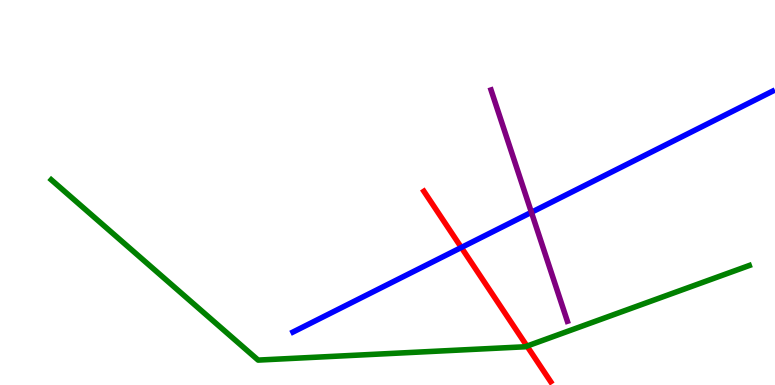[{'lines': ['blue', 'red'], 'intersections': [{'x': 5.95, 'y': 3.57}]}, {'lines': ['green', 'red'], 'intersections': [{'x': 6.8, 'y': 1.01}]}, {'lines': ['purple', 'red'], 'intersections': []}, {'lines': ['blue', 'green'], 'intersections': []}, {'lines': ['blue', 'purple'], 'intersections': [{'x': 6.86, 'y': 4.49}]}, {'lines': ['green', 'purple'], 'intersections': []}]